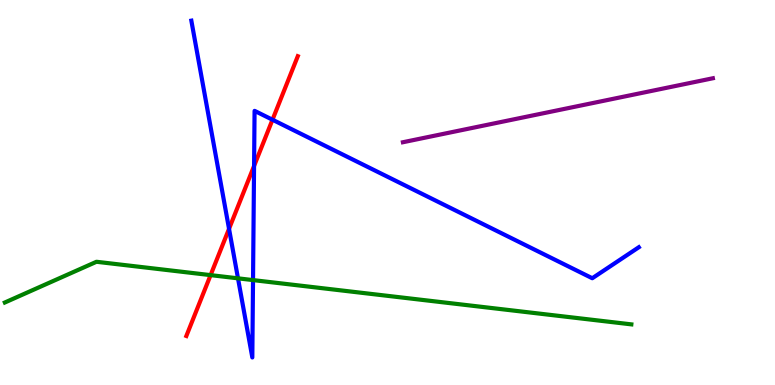[{'lines': ['blue', 'red'], 'intersections': [{'x': 2.96, 'y': 4.06}, {'x': 3.28, 'y': 5.69}, {'x': 3.52, 'y': 6.89}]}, {'lines': ['green', 'red'], 'intersections': [{'x': 2.72, 'y': 2.85}]}, {'lines': ['purple', 'red'], 'intersections': []}, {'lines': ['blue', 'green'], 'intersections': [{'x': 3.07, 'y': 2.77}, {'x': 3.26, 'y': 2.72}]}, {'lines': ['blue', 'purple'], 'intersections': []}, {'lines': ['green', 'purple'], 'intersections': []}]